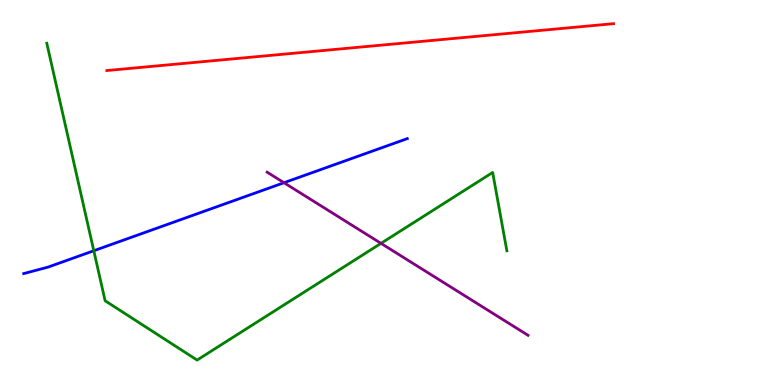[{'lines': ['blue', 'red'], 'intersections': []}, {'lines': ['green', 'red'], 'intersections': []}, {'lines': ['purple', 'red'], 'intersections': []}, {'lines': ['blue', 'green'], 'intersections': [{'x': 1.21, 'y': 3.49}]}, {'lines': ['blue', 'purple'], 'intersections': [{'x': 3.66, 'y': 5.25}]}, {'lines': ['green', 'purple'], 'intersections': [{'x': 4.92, 'y': 3.68}]}]